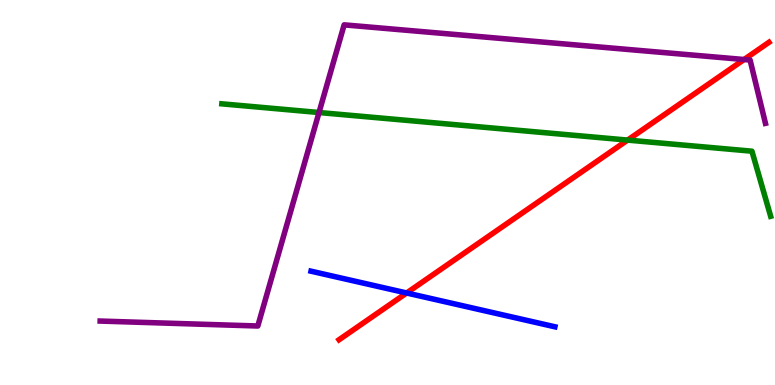[{'lines': ['blue', 'red'], 'intersections': [{'x': 5.25, 'y': 2.39}]}, {'lines': ['green', 'red'], 'intersections': [{'x': 8.1, 'y': 6.36}]}, {'lines': ['purple', 'red'], 'intersections': [{'x': 9.6, 'y': 8.45}]}, {'lines': ['blue', 'green'], 'intersections': []}, {'lines': ['blue', 'purple'], 'intersections': []}, {'lines': ['green', 'purple'], 'intersections': [{'x': 4.12, 'y': 7.08}]}]